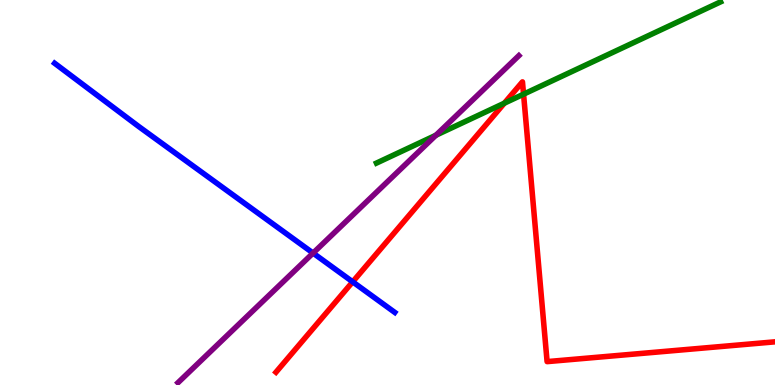[{'lines': ['blue', 'red'], 'intersections': [{'x': 4.55, 'y': 2.68}]}, {'lines': ['green', 'red'], 'intersections': [{'x': 6.51, 'y': 7.32}, {'x': 6.76, 'y': 7.55}]}, {'lines': ['purple', 'red'], 'intersections': []}, {'lines': ['blue', 'green'], 'intersections': []}, {'lines': ['blue', 'purple'], 'intersections': [{'x': 4.04, 'y': 3.43}]}, {'lines': ['green', 'purple'], 'intersections': [{'x': 5.62, 'y': 6.49}]}]